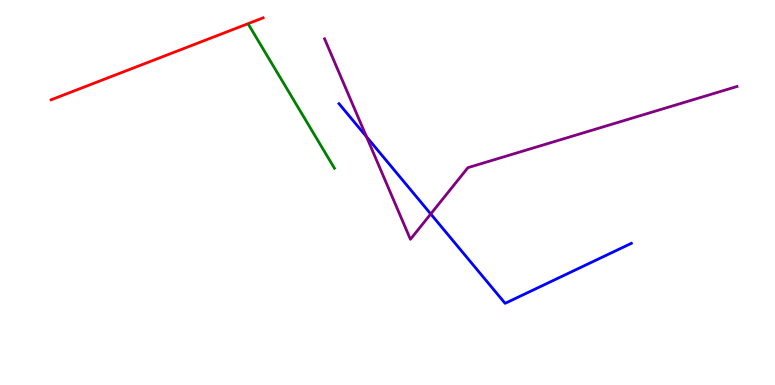[{'lines': ['blue', 'red'], 'intersections': []}, {'lines': ['green', 'red'], 'intersections': []}, {'lines': ['purple', 'red'], 'intersections': []}, {'lines': ['blue', 'green'], 'intersections': []}, {'lines': ['blue', 'purple'], 'intersections': [{'x': 4.73, 'y': 6.45}, {'x': 5.56, 'y': 4.44}]}, {'lines': ['green', 'purple'], 'intersections': []}]